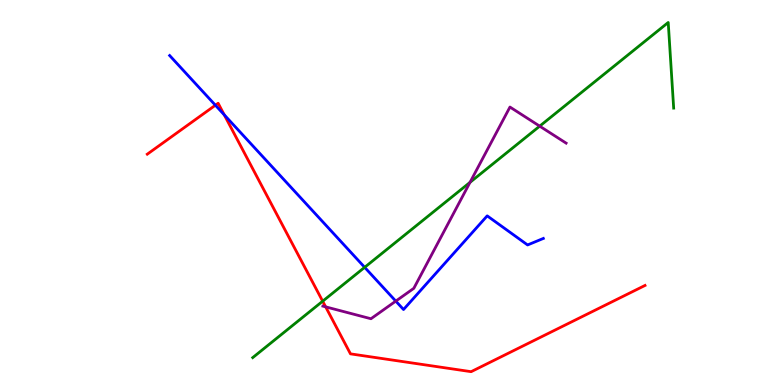[{'lines': ['blue', 'red'], 'intersections': [{'x': 2.78, 'y': 7.27}, {'x': 2.89, 'y': 7.02}]}, {'lines': ['green', 'red'], 'intersections': [{'x': 4.16, 'y': 2.18}]}, {'lines': ['purple', 'red'], 'intersections': [{'x': 4.2, 'y': 2.03}]}, {'lines': ['blue', 'green'], 'intersections': [{'x': 4.71, 'y': 3.06}]}, {'lines': ['blue', 'purple'], 'intersections': [{'x': 5.11, 'y': 2.18}]}, {'lines': ['green', 'purple'], 'intersections': [{'x': 6.06, 'y': 5.26}, {'x': 6.96, 'y': 6.72}]}]